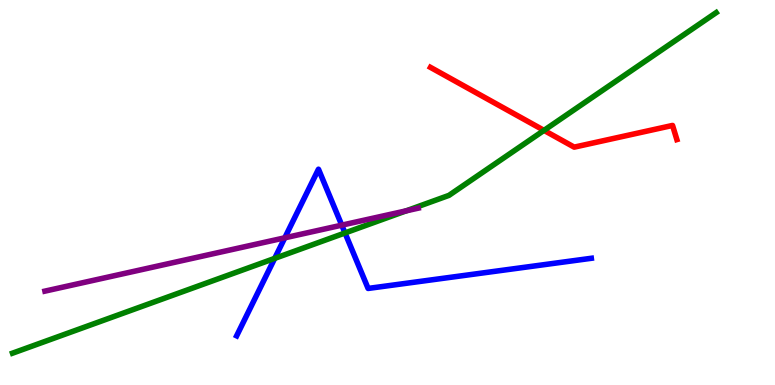[{'lines': ['blue', 'red'], 'intersections': []}, {'lines': ['green', 'red'], 'intersections': [{'x': 7.02, 'y': 6.61}]}, {'lines': ['purple', 'red'], 'intersections': []}, {'lines': ['blue', 'green'], 'intersections': [{'x': 3.54, 'y': 3.29}, {'x': 4.45, 'y': 3.95}]}, {'lines': ['blue', 'purple'], 'intersections': [{'x': 3.67, 'y': 3.82}, {'x': 4.41, 'y': 4.15}]}, {'lines': ['green', 'purple'], 'intersections': [{'x': 5.24, 'y': 4.52}]}]